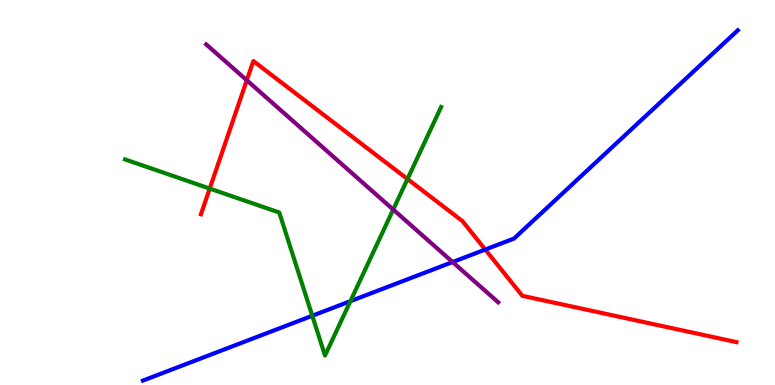[{'lines': ['blue', 'red'], 'intersections': [{'x': 6.26, 'y': 3.52}]}, {'lines': ['green', 'red'], 'intersections': [{'x': 2.71, 'y': 5.1}, {'x': 5.26, 'y': 5.35}]}, {'lines': ['purple', 'red'], 'intersections': [{'x': 3.18, 'y': 7.92}]}, {'lines': ['blue', 'green'], 'intersections': [{'x': 4.03, 'y': 1.8}, {'x': 4.52, 'y': 2.18}]}, {'lines': ['blue', 'purple'], 'intersections': [{'x': 5.84, 'y': 3.19}]}, {'lines': ['green', 'purple'], 'intersections': [{'x': 5.07, 'y': 4.56}]}]